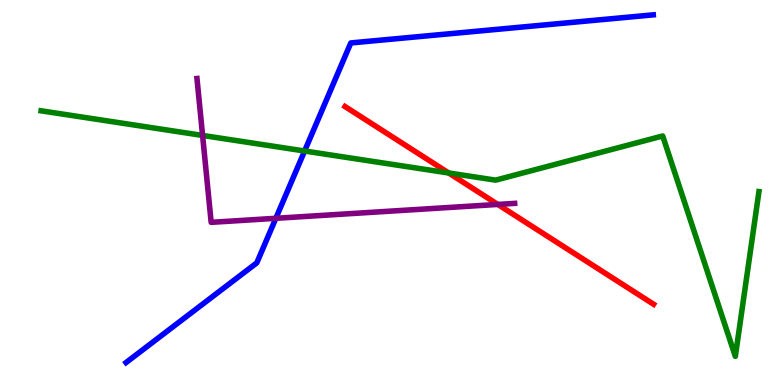[{'lines': ['blue', 'red'], 'intersections': []}, {'lines': ['green', 'red'], 'intersections': [{'x': 5.79, 'y': 5.51}]}, {'lines': ['purple', 'red'], 'intersections': [{'x': 6.42, 'y': 4.69}]}, {'lines': ['blue', 'green'], 'intersections': [{'x': 3.93, 'y': 6.08}]}, {'lines': ['blue', 'purple'], 'intersections': [{'x': 3.56, 'y': 4.33}]}, {'lines': ['green', 'purple'], 'intersections': [{'x': 2.61, 'y': 6.48}]}]